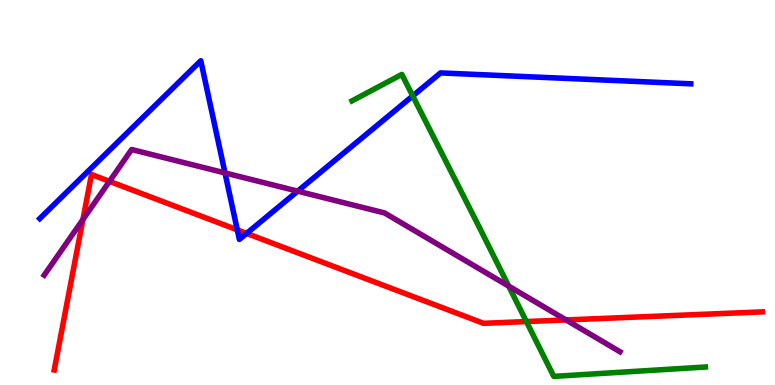[{'lines': ['blue', 'red'], 'intersections': [{'x': 3.06, 'y': 4.03}, {'x': 3.18, 'y': 3.94}]}, {'lines': ['green', 'red'], 'intersections': [{'x': 6.79, 'y': 1.65}]}, {'lines': ['purple', 'red'], 'intersections': [{'x': 1.07, 'y': 4.3}, {'x': 1.41, 'y': 5.29}, {'x': 7.3, 'y': 1.69}]}, {'lines': ['blue', 'green'], 'intersections': [{'x': 5.33, 'y': 7.51}]}, {'lines': ['blue', 'purple'], 'intersections': [{'x': 2.9, 'y': 5.51}, {'x': 3.84, 'y': 5.04}]}, {'lines': ['green', 'purple'], 'intersections': [{'x': 6.56, 'y': 2.57}]}]